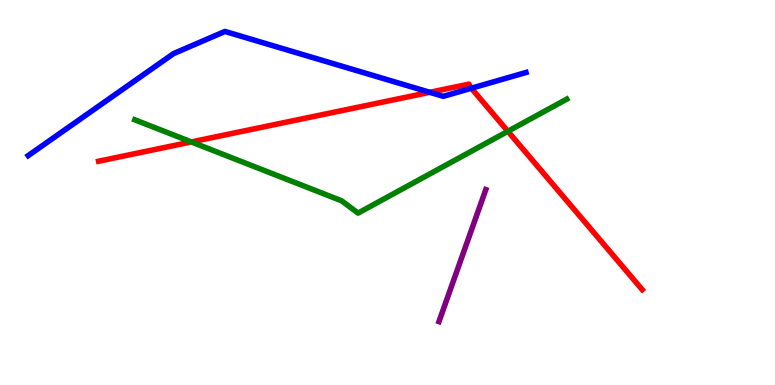[{'lines': ['blue', 'red'], 'intersections': [{'x': 5.55, 'y': 7.6}, {'x': 6.08, 'y': 7.71}]}, {'lines': ['green', 'red'], 'intersections': [{'x': 2.47, 'y': 6.31}, {'x': 6.55, 'y': 6.59}]}, {'lines': ['purple', 'red'], 'intersections': []}, {'lines': ['blue', 'green'], 'intersections': []}, {'lines': ['blue', 'purple'], 'intersections': []}, {'lines': ['green', 'purple'], 'intersections': []}]